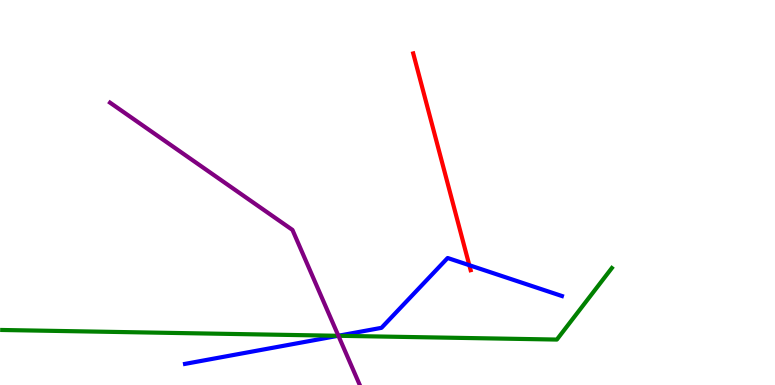[{'lines': ['blue', 'red'], 'intersections': [{'x': 6.06, 'y': 3.11}]}, {'lines': ['green', 'red'], 'intersections': []}, {'lines': ['purple', 'red'], 'intersections': []}, {'lines': ['blue', 'green'], 'intersections': [{'x': 4.36, 'y': 1.28}]}, {'lines': ['blue', 'purple'], 'intersections': [{'x': 4.37, 'y': 1.28}]}, {'lines': ['green', 'purple'], 'intersections': [{'x': 4.37, 'y': 1.28}]}]